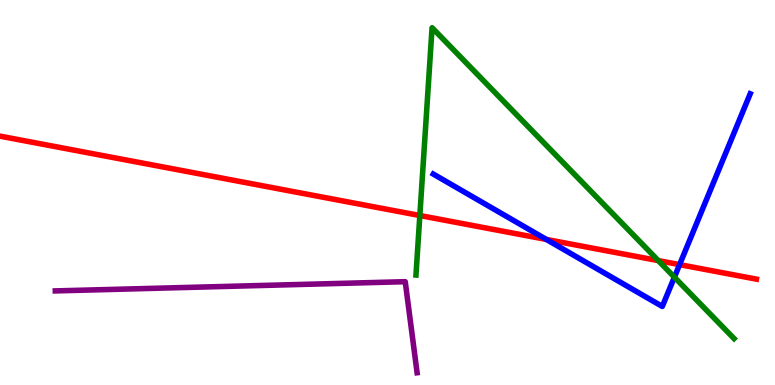[{'lines': ['blue', 'red'], 'intersections': [{'x': 7.05, 'y': 3.78}, {'x': 8.77, 'y': 3.13}]}, {'lines': ['green', 'red'], 'intersections': [{'x': 5.42, 'y': 4.4}, {'x': 8.49, 'y': 3.23}]}, {'lines': ['purple', 'red'], 'intersections': []}, {'lines': ['blue', 'green'], 'intersections': [{'x': 8.7, 'y': 2.8}]}, {'lines': ['blue', 'purple'], 'intersections': []}, {'lines': ['green', 'purple'], 'intersections': []}]